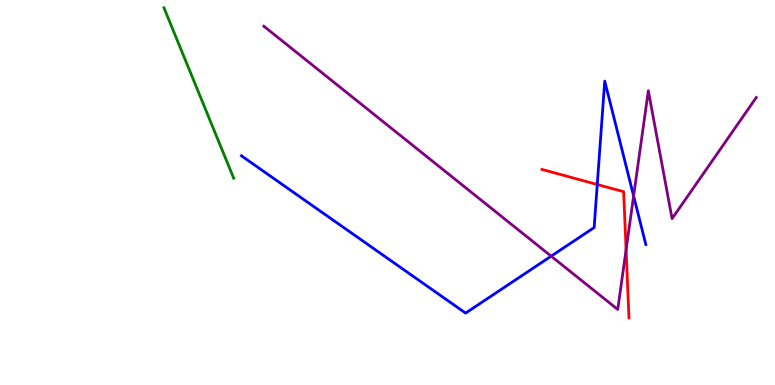[{'lines': ['blue', 'red'], 'intersections': [{'x': 7.71, 'y': 5.21}]}, {'lines': ['green', 'red'], 'intersections': []}, {'lines': ['purple', 'red'], 'intersections': [{'x': 8.08, 'y': 3.51}]}, {'lines': ['blue', 'green'], 'intersections': []}, {'lines': ['blue', 'purple'], 'intersections': [{'x': 7.11, 'y': 3.35}, {'x': 8.18, 'y': 4.91}]}, {'lines': ['green', 'purple'], 'intersections': []}]